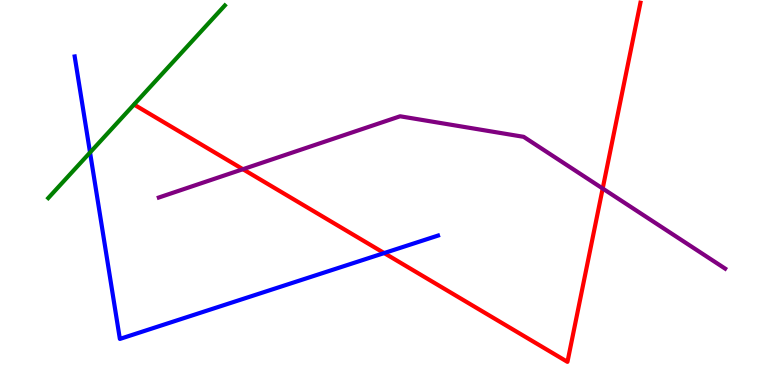[{'lines': ['blue', 'red'], 'intersections': [{'x': 4.96, 'y': 3.43}]}, {'lines': ['green', 'red'], 'intersections': []}, {'lines': ['purple', 'red'], 'intersections': [{'x': 3.13, 'y': 5.6}, {'x': 7.78, 'y': 5.1}]}, {'lines': ['blue', 'green'], 'intersections': [{'x': 1.16, 'y': 6.04}]}, {'lines': ['blue', 'purple'], 'intersections': []}, {'lines': ['green', 'purple'], 'intersections': []}]